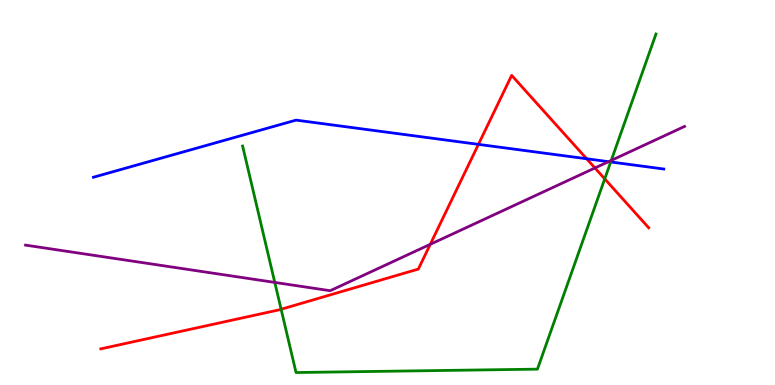[{'lines': ['blue', 'red'], 'intersections': [{'x': 6.17, 'y': 6.25}, {'x': 7.57, 'y': 5.88}]}, {'lines': ['green', 'red'], 'intersections': [{'x': 3.63, 'y': 1.97}, {'x': 7.8, 'y': 5.35}]}, {'lines': ['purple', 'red'], 'intersections': [{'x': 5.55, 'y': 3.65}, {'x': 7.68, 'y': 5.64}]}, {'lines': ['blue', 'green'], 'intersections': [{'x': 7.88, 'y': 5.79}]}, {'lines': ['blue', 'purple'], 'intersections': [{'x': 7.85, 'y': 5.8}]}, {'lines': ['green', 'purple'], 'intersections': [{'x': 3.55, 'y': 2.66}, {'x': 7.89, 'y': 5.83}]}]